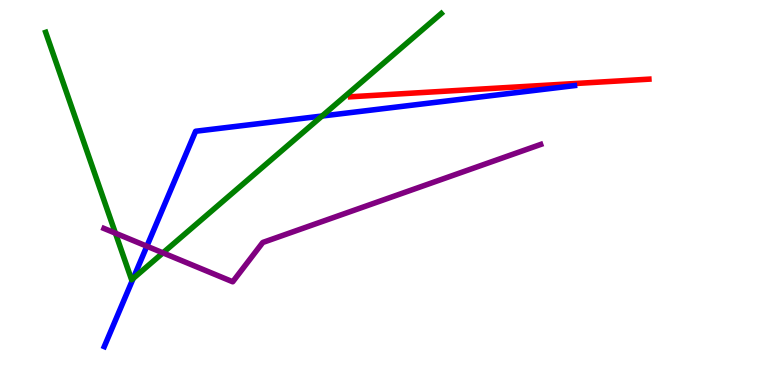[{'lines': ['blue', 'red'], 'intersections': []}, {'lines': ['green', 'red'], 'intersections': []}, {'lines': ['purple', 'red'], 'intersections': []}, {'lines': ['blue', 'green'], 'intersections': [{'x': 1.72, 'y': 2.77}, {'x': 4.16, 'y': 6.99}]}, {'lines': ['blue', 'purple'], 'intersections': [{'x': 1.9, 'y': 3.61}]}, {'lines': ['green', 'purple'], 'intersections': [{'x': 1.49, 'y': 3.94}, {'x': 2.1, 'y': 3.43}]}]